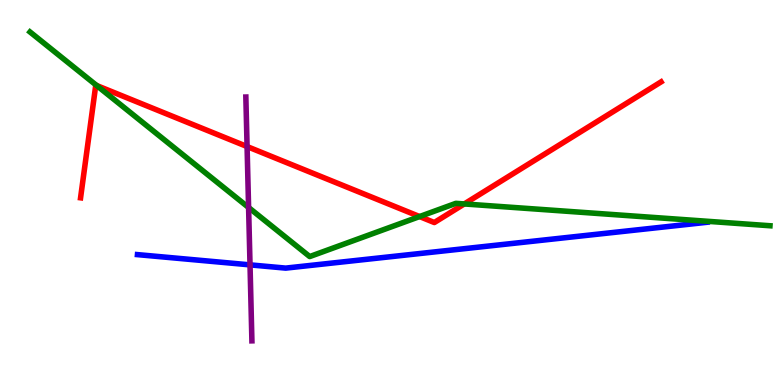[{'lines': ['blue', 'red'], 'intersections': []}, {'lines': ['green', 'red'], 'intersections': [{'x': 1.25, 'y': 7.78}, {'x': 5.41, 'y': 4.38}, {'x': 5.99, 'y': 4.7}]}, {'lines': ['purple', 'red'], 'intersections': [{'x': 3.19, 'y': 6.19}]}, {'lines': ['blue', 'green'], 'intersections': []}, {'lines': ['blue', 'purple'], 'intersections': [{'x': 3.23, 'y': 3.12}]}, {'lines': ['green', 'purple'], 'intersections': [{'x': 3.21, 'y': 4.61}]}]